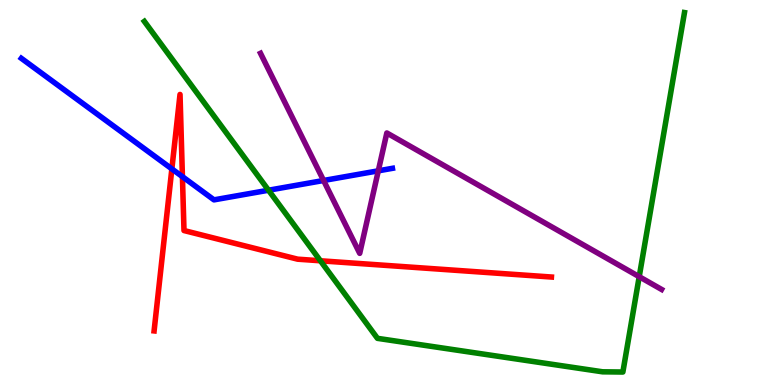[{'lines': ['blue', 'red'], 'intersections': [{'x': 2.22, 'y': 5.61}, {'x': 2.35, 'y': 5.41}]}, {'lines': ['green', 'red'], 'intersections': [{'x': 4.13, 'y': 3.23}]}, {'lines': ['purple', 'red'], 'intersections': []}, {'lines': ['blue', 'green'], 'intersections': [{'x': 3.46, 'y': 5.06}]}, {'lines': ['blue', 'purple'], 'intersections': [{'x': 4.18, 'y': 5.31}, {'x': 4.88, 'y': 5.56}]}, {'lines': ['green', 'purple'], 'intersections': [{'x': 8.25, 'y': 2.81}]}]